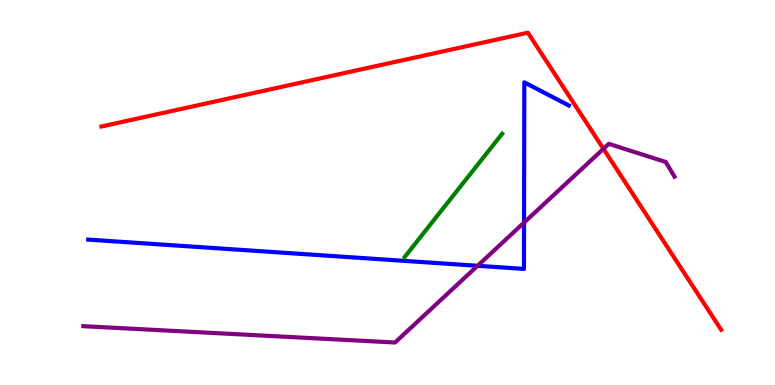[{'lines': ['blue', 'red'], 'intersections': []}, {'lines': ['green', 'red'], 'intersections': []}, {'lines': ['purple', 'red'], 'intersections': [{'x': 7.79, 'y': 6.13}]}, {'lines': ['blue', 'green'], 'intersections': []}, {'lines': ['blue', 'purple'], 'intersections': [{'x': 6.16, 'y': 3.1}, {'x': 6.76, 'y': 4.22}]}, {'lines': ['green', 'purple'], 'intersections': []}]